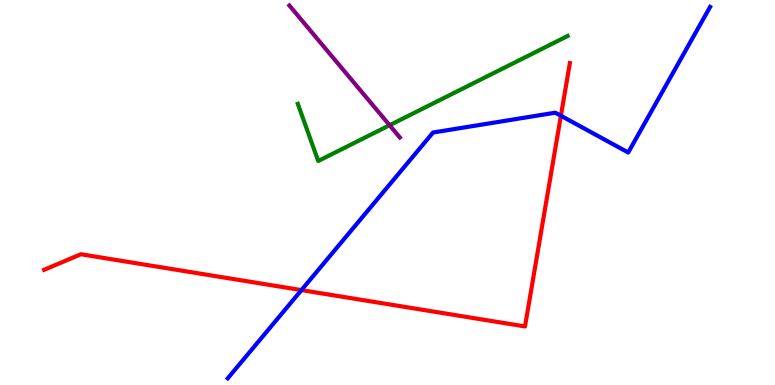[{'lines': ['blue', 'red'], 'intersections': [{'x': 3.89, 'y': 2.46}, {'x': 7.24, 'y': 6.99}]}, {'lines': ['green', 'red'], 'intersections': []}, {'lines': ['purple', 'red'], 'intersections': []}, {'lines': ['blue', 'green'], 'intersections': []}, {'lines': ['blue', 'purple'], 'intersections': []}, {'lines': ['green', 'purple'], 'intersections': [{'x': 5.03, 'y': 6.75}]}]